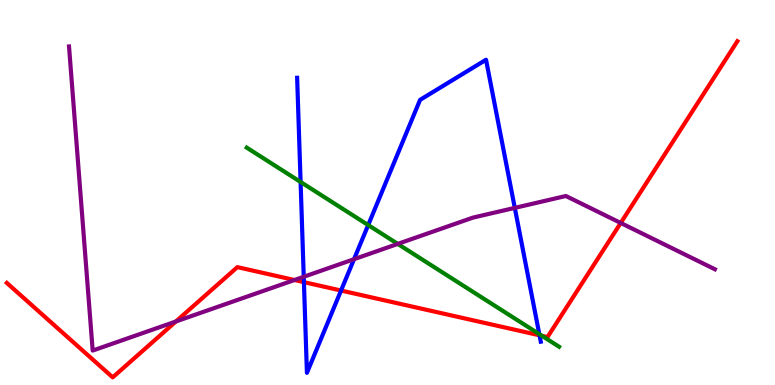[{'lines': ['blue', 'red'], 'intersections': [{'x': 3.92, 'y': 2.67}, {'x': 4.4, 'y': 2.45}, {'x': 6.96, 'y': 1.29}]}, {'lines': ['green', 'red'], 'intersections': [{'x': 6.99, 'y': 1.28}]}, {'lines': ['purple', 'red'], 'intersections': [{'x': 2.27, 'y': 1.65}, {'x': 3.8, 'y': 2.73}, {'x': 8.01, 'y': 4.21}]}, {'lines': ['blue', 'green'], 'intersections': [{'x': 3.88, 'y': 5.27}, {'x': 4.75, 'y': 4.15}, {'x': 6.96, 'y': 1.32}]}, {'lines': ['blue', 'purple'], 'intersections': [{'x': 3.92, 'y': 2.81}, {'x': 4.57, 'y': 3.27}, {'x': 6.64, 'y': 4.6}]}, {'lines': ['green', 'purple'], 'intersections': [{'x': 5.13, 'y': 3.66}]}]